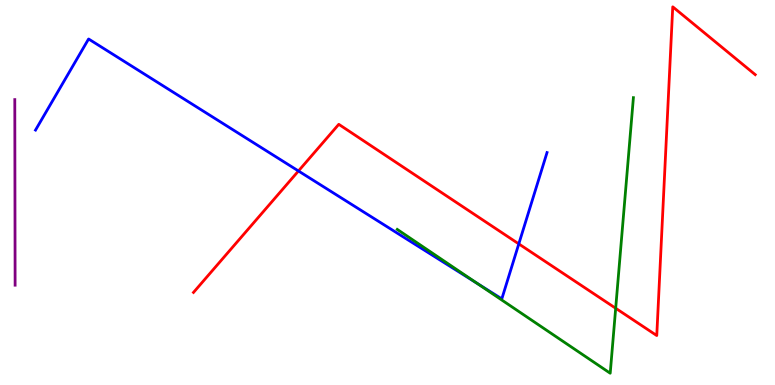[{'lines': ['blue', 'red'], 'intersections': [{'x': 3.85, 'y': 5.56}, {'x': 6.69, 'y': 3.66}]}, {'lines': ['green', 'red'], 'intersections': [{'x': 7.94, 'y': 1.99}]}, {'lines': ['purple', 'red'], 'intersections': []}, {'lines': ['blue', 'green'], 'intersections': [{'x': 6.16, 'y': 2.64}]}, {'lines': ['blue', 'purple'], 'intersections': []}, {'lines': ['green', 'purple'], 'intersections': []}]